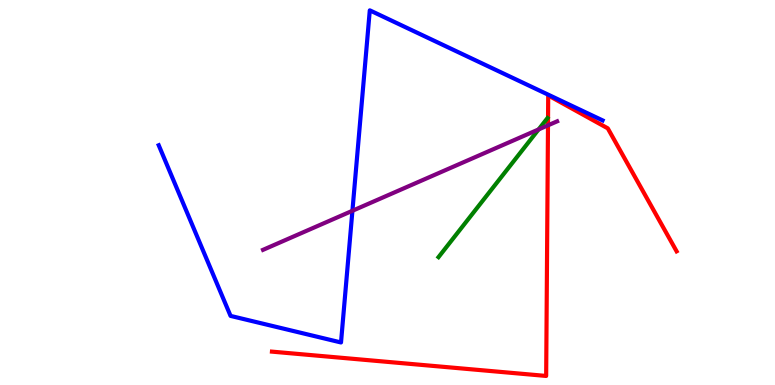[{'lines': ['blue', 'red'], 'intersections': []}, {'lines': ['green', 'red'], 'intersections': []}, {'lines': ['purple', 'red'], 'intersections': [{'x': 7.07, 'y': 6.74}]}, {'lines': ['blue', 'green'], 'intersections': []}, {'lines': ['blue', 'purple'], 'intersections': [{'x': 4.55, 'y': 4.53}]}, {'lines': ['green', 'purple'], 'intersections': [{'x': 6.95, 'y': 6.64}]}]